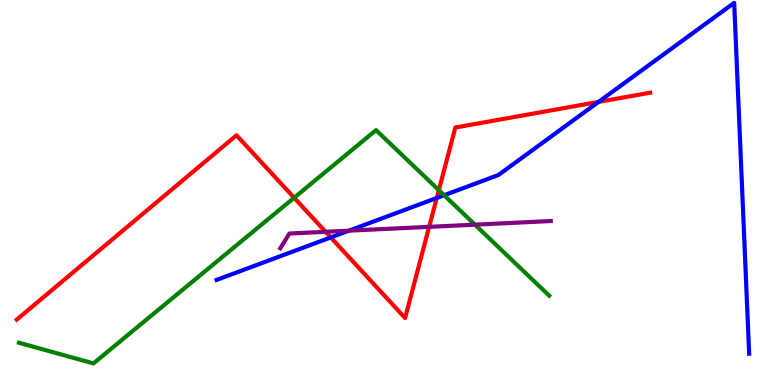[{'lines': ['blue', 'red'], 'intersections': [{'x': 4.27, 'y': 3.83}, {'x': 5.64, 'y': 4.86}, {'x': 7.72, 'y': 7.35}]}, {'lines': ['green', 'red'], 'intersections': [{'x': 3.8, 'y': 4.86}, {'x': 5.66, 'y': 5.06}]}, {'lines': ['purple', 'red'], 'intersections': [{'x': 4.2, 'y': 3.98}, {'x': 5.54, 'y': 4.11}]}, {'lines': ['blue', 'green'], 'intersections': [{'x': 5.73, 'y': 4.93}]}, {'lines': ['blue', 'purple'], 'intersections': [{'x': 4.5, 'y': 4.01}]}, {'lines': ['green', 'purple'], 'intersections': [{'x': 6.13, 'y': 4.16}]}]